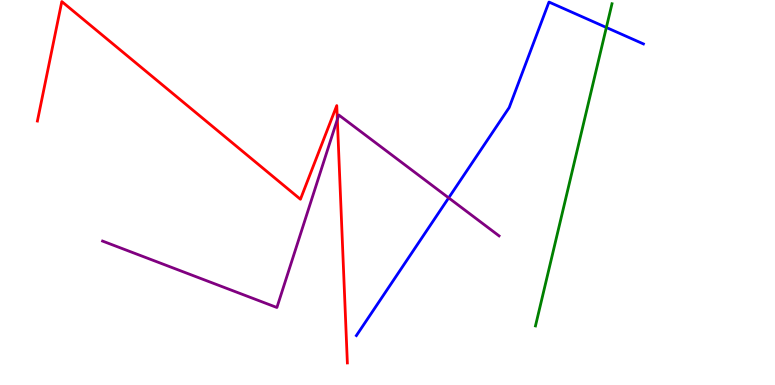[{'lines': ['blue', 'red'], 'intersections': []}, {'lines': ['green', 'red'], 'intersections': []}, {'lines': ['purple', 'red'], 'intersections': [{'x': 4.35, 'y': 6.9}]}, {'lines': ['blue', 'green'], 'intersections': [{'x': 7.82, 'y': 9.29}]}, {'lines': ['blue', 'purple'], 'intersections': [{'x': 5.79, 'y': 4.86}]}, {'lines': ['green', 'purple'], 'intersections': []}]